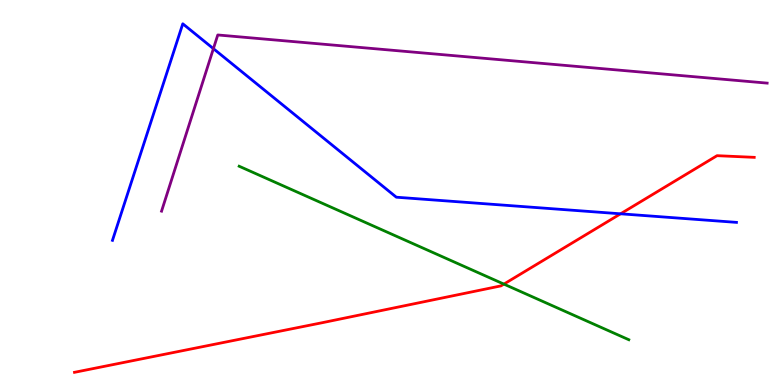[{'lines': ['blue', 'red'], 'intersections': [{'x': 8.01, 'y': 4.45}]}, {'lines': ['green', 'red'], 'intersections': [{'x': 6.5, 'y': 2.62}]}, {'lines': ['purple', 'red'], 'intersections': []}, {'lines': ['blue', 'green'], 'intersections': []}, {'lines': ['blue', 'purple'], 'intersections': [{'x': 2.75, 'y': 8.74}]}, {'lines': ['green', 'purple'], 'intersections': []}]